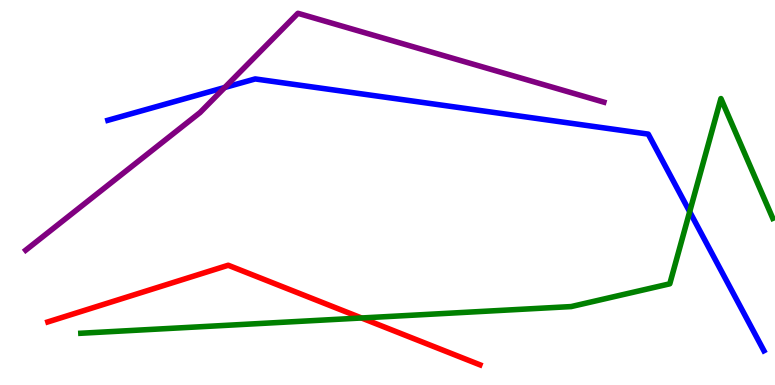[{'lines': ['blue', 'red'], 'intersections': []}, {'lines': ['green', 'red'], 'intersections': [{'x': 4.66, 'y': 1.74}]}, {'lines': ['purple', 'red'], 'intersections': []}, {'lines': ['blue', 'green'], 'intersections': [{'x': 8.9, 'y': 4.5}]}, {'lines': ['blue', 'purple'], 'intersections': [{'x': 2.9, 'y': 7.73}]}, {'lines': ['green', 'purple'], 'intersections': []}]